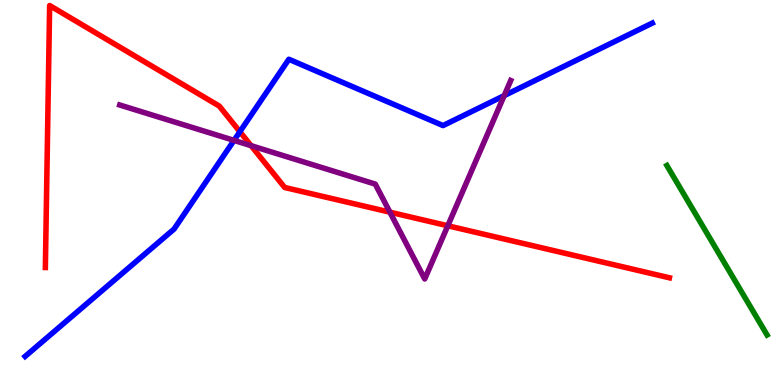[{'lines': ['blue', 'red'], 'intersections': [{'x': 3.1, 'y': 6.58}]}, {'lines': ['green', 'red'], 'intersections': []}, {'lines': ['purple', 'red'], 'intersections': [{'x': 3.24, 'y': 6.22}, {'x': 5.03, 'y': 4.49}, {'x': 5.78, 'y': 4.14}]}, {'lines': ['blue', 'green'], 'intersections': []}, {'lines': ['blue', 'purple'], 'intersections': [{'x': 3.02, 'y': 6.35}, {'x': 6.51, 'y': 7.52}]}, {'lines': ['green', 'purple'], 'intersections': []}]